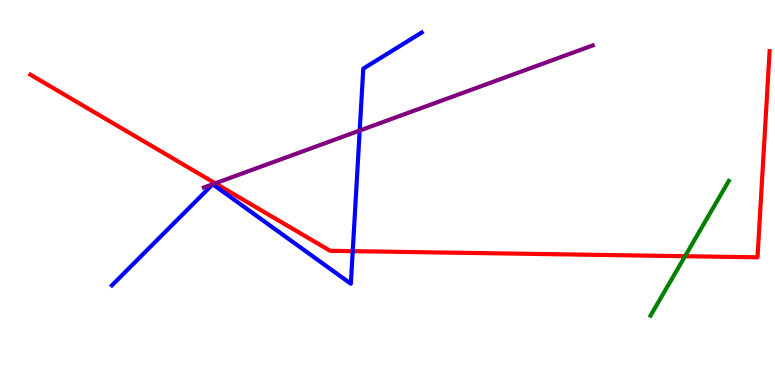[{'lines': ['blue', 'red'], 'intersections': [{'x': 4.55, 'y': 3.48}]}, {'lines': ['green', 'red'], 'intersections': [{'x': 8.84, 'y': 3.35}]}, {'lines': ['purple', 'red'], 'intersections': [{'x': 2.78, 'y': 5.24}]}, {'lines': ['blue', 'green'], 'intersections': []}, {'lines': ['blue', 'purple'], 'intersections': [{'x': 4.64, 'y': 6.61}]}, {'lines': ['green', 'purple'], 'intersections': []}]